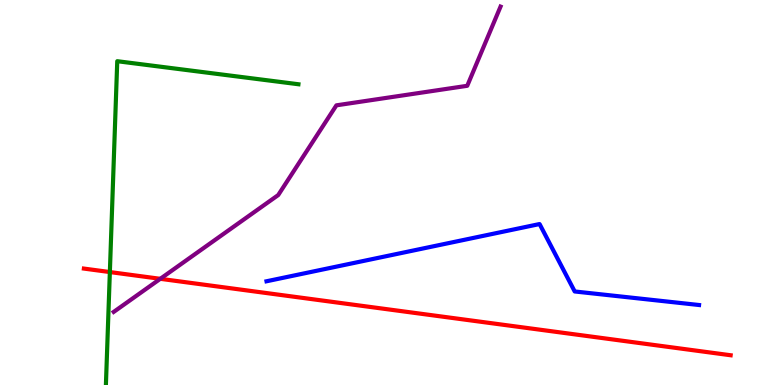[{'lines': ['blue', 'red'], 'intersections': []}, {'lines': ['green', 'red'], 'intersections': [{'x': 1.42, 'y': 2.93}]}, {'lines': ['purple', 'red'], 'intersections': [{'x': 2.07, 'y': 2.76}]}, {'lines': ['blue', 'green'], 'intersections': []}, {'lines': ['blue', 'purple'], 'intersections': []}, {'lines': ['green', 'purple'], 'intersections': []}]